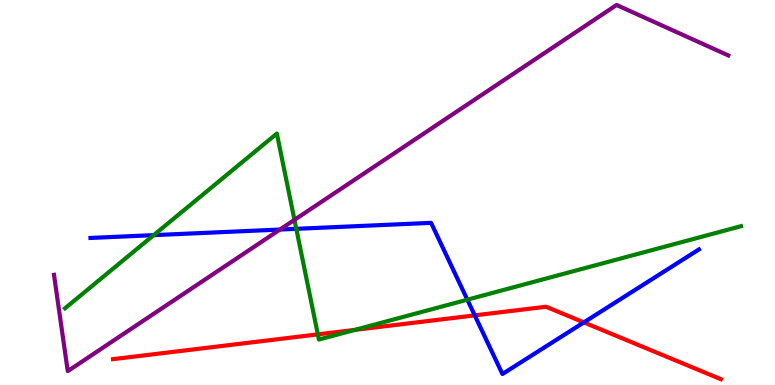[{'lines': ['blue', 'red'], 'intersections': [{'x': 6.13, 'y': 1.81}, {'x': 7.53, 'y': 1.63}]}, {'lines': ['green', 'red'], 'intersections': [{'x': 4.1, 'y': 1.32}, {'x': 4.58, 'y': 1.43}]}, {'lines': ['purple', 'red'], 'intersections': []}, {'lines': ['blue', 'green'], 'intersections': [{'x': 1.98, 'y': 3.89}, {'x': 3.82, 'y': 4.06}, {'x': 6.03, 'y': 2.22}]}, {'lines': ['blue', 'purple'], 'intersections': [{'x': 3.61, 'y': 4.04}]}, {'lines': ['green', 'purple'], 'intersections': [{'x': 3.8, 'y': 4.29}]}]